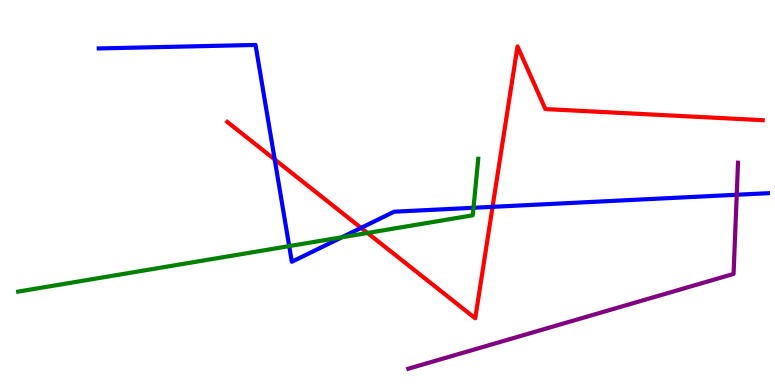[{'lines': ['blue', 'red'], 'intersections': [{'x': 3.54, 'y': 5.86}, {'x': 4.66, 'y': 4.08}, {'x': 6.36, 'y': 4.63}]}, {'lines': ['green', 'red'], 'intersections': [{'x': 4.74, 'y': 3.95}]}, {'lines': ['purple', 'red'], 'intersections': []}, {'lines': ['blue', 'green'], 'intersections': [{'x': 3.73, 'y': 3.61}, {'x': 4.41, 'y': 3.84}, {'x': 6.11, 'y': 4.6}]}, {'lines': ['blue', 'purple'], 'intersections': [{'x': 9.51, 'y': 4.94}]}, {'lines': ['green', 'purple'], 'intersections': []}]